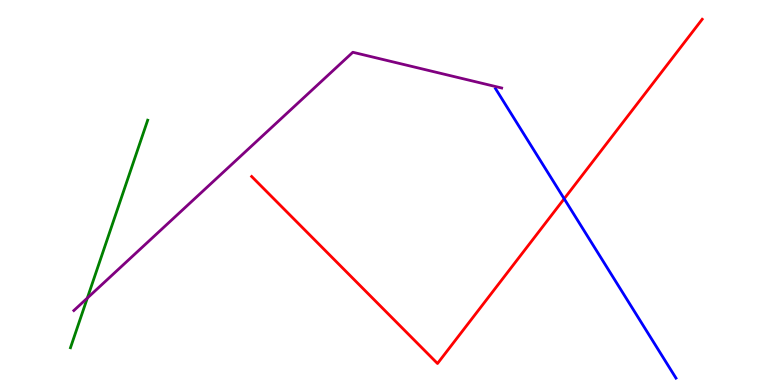[{'lines': ['blue', 'red'], 'intersections': [{'x': 7.28, 'y': 4.84}]}, {'lines': ['green', 'red'], 'intersections': []}, {'lines': ['purple', 'red'], 'intersections': []}, {'lines': ['blue', 'green'], 'intersections': []}, {'lines': ['blue', 'purple'], 'intersections': []}, {'lines': ['green', 'purple'], 'intersections': [{'x': 1.13, 'y': 2.26}]}]